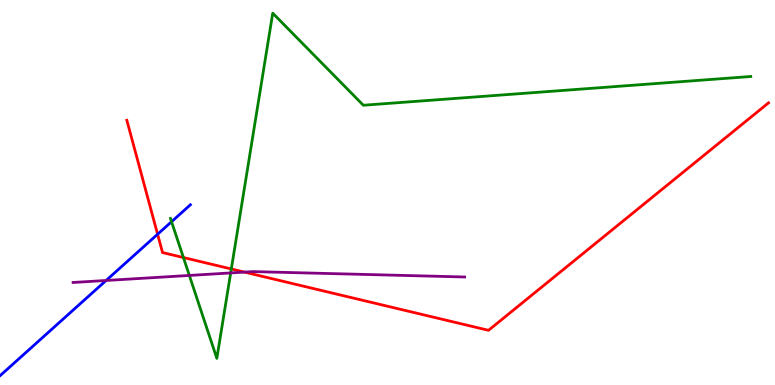[{'lines': ['blue', 'red'], 'intersections': [{'x': 2.03, 'y': 3.92}]}, {'lines': ['green', 'red'], 'intersections': [{'x': 2.37, 'y': 3.31}, {'x': 2.98, 'y': 3.01}]}, {'lines': ['purple', 'red'], 'intersections': [{'x': 3.15, 'y': 2.93}]}, {'lines': ['blue', 'green'], 'intersections': [{'x': 2.21, 'y': 4.24}]}, {'lines': ['blue', 'purple'], 'intersections': [{'x': 1.37, 'y': 2.71}]}, {'lines': ['green', 'purple'], 'intersections': [{'x': 2.44, 'y': 2.85}, {'x': 2.98, 'y': 2.91}]}]